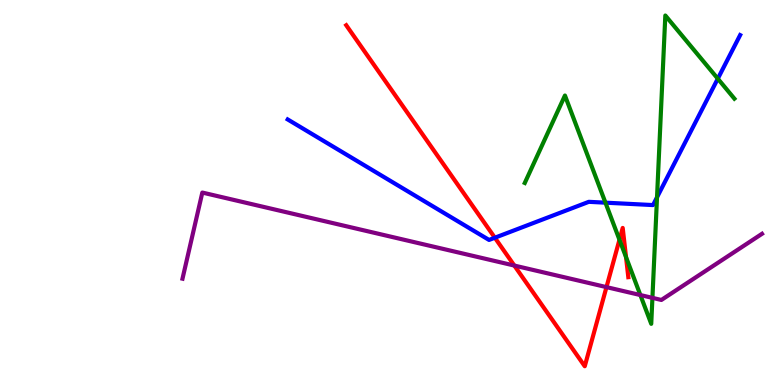[{'lines': ['blue', 'red'], 'intersections': [{'x': 6.39, 'y': 3.83}]}, {'lines': ['green', 'red'], 'intersections': [{'x': 7.99, 'y': 3.77}, {'x': 8.08, 'y': 3.32}]}, {'lines': ['purple', 'red'], 'intersections': [{'x': 6.64, 'y': 3.1}, {'x': 7.83, 'y': 2.54}]}, {'lines': ['blue', 'green'], 'intersections': [{'x': 7.81, 'y': 4.74}, {'x': 8.48, 'y': 4.88}, {'x': 9.26, 'y': 7.96}]}, {'lines': ['blue', 'purple'], 'intersections': []}, {'lines': ['green', 'purple'], 'intersections': [{'x': 8.26, 'y': 2.34}, {'x': 8.42, 'y': 2.26}]}]